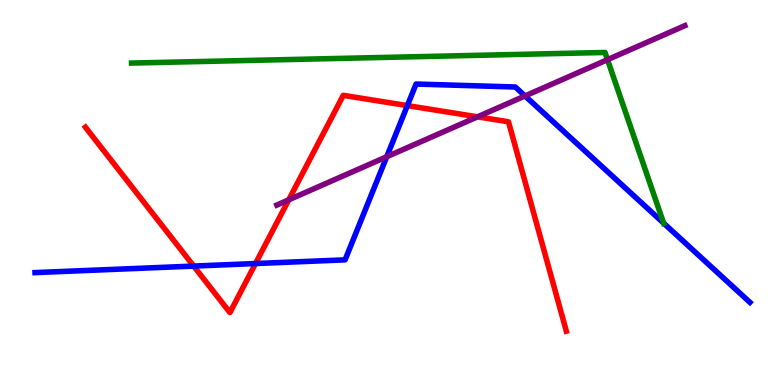[{'lines': ['blue', 'red'], 'intersections': [{'x': 2.5, 'y': 3.09}, {'x': 3.3, 'y': 3.15}, {'x': 5.26, 'y': 7.26}]}, {'lines': ['green', 'red'], 'intersections': []}, {'lines': ['purple', 'red'], 'intersections': [{'x': 3.73, 'y': 4.81}, {'x': 6.16, 'y': 6.97}]}, {'lines': ['blue', 'green'], 'intersections': [{'x': 8.56, 'y': 4.2}]}, {'lines': ['blue', 'purple'], 'intersections': [{'x': 4.99, 'y': 5.93}, {'x': 6.77, 'y': 7.51}]}, {'lines': ['green', 'purple'], 'intersections': [{'x': 7.84, 'y': 8.45}]}]